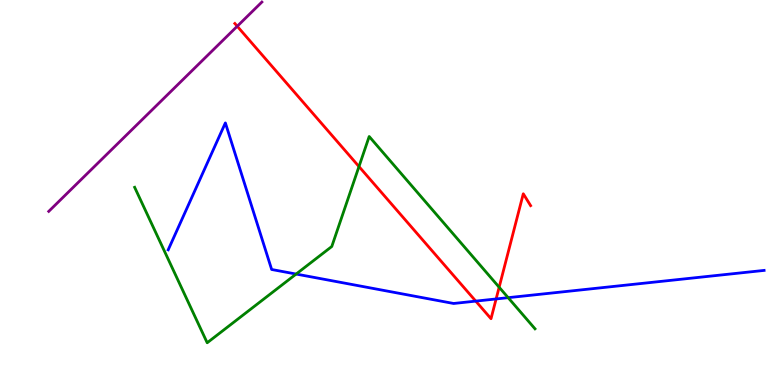[{'lines': ['blue', 'red'], 'intersections': [{'x': 6.14, 'y': 2.18}, {'x': 6.4, 'y': 2.24}]}, {'lines': ['green', 'red'], 'intersections': [{'x': 4.63, 'y': 5.67}, {'x': 6.44, 'y': 2.54}]}, {'lines': ['purple', 'red'], 'intersections': [{'x': 3.06, 'y': 9.32}]}, {'lines': ['blue', 'green'], 'intersections': [{'x': 3.82, 'y': 2.88}, {'x': 6.56, 'y': 2.27}]}, {'lines': ['blue', 'purple'], 'intersections': []}, {'lines': ['green', 'purple'], 'intersections': []}]